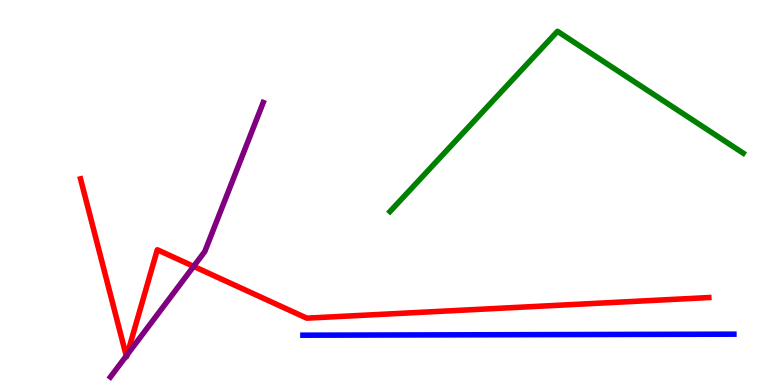[{'lines': ['blue', 'red'], 'intersections': []}, {'lines': ['green', 'red'], 'intersections': []}, {'lines': ['purple', 'red'], 'intersections': [{'x': 1.63, 'y': 0.756}, {'x': 1.64, 'y': 0.783}, {'x': 2.5, 'y': 3.08}]}, {'lines': ['blue', 'green'], 'intersections': []}, {'lines': ['blue', 'purple'], 'intersections': []}, {'lines': ['green', 'purple'], 'intersections': []}]